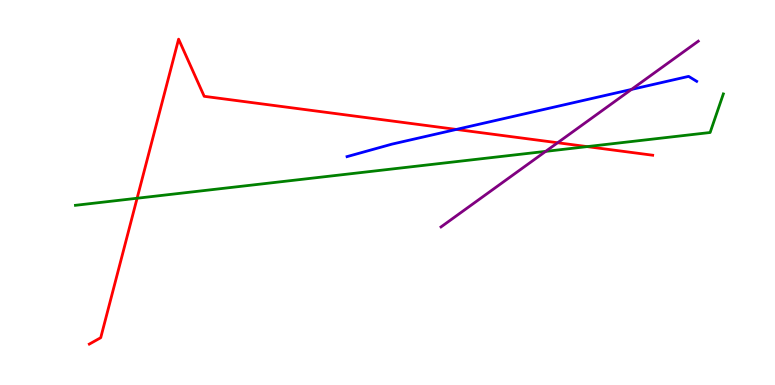[{'lines': ['blue', 'red'], 'intersections': [{'x': 5.89, 'y': 6.64}]}, {'lines': ['green', 'red'], 'intersections': [{'x': 1.77, 'y': 4.85}, {'x': 7.58, 'y': 6.19}]}, {'lines': ['purple', 'red'], 'intersections': [{'x': 7.2, 'y': 6.29}]}, {'lines': ['blue', 'green'], 'intersections': []}, {'lines': ['blue', 'purple'], 'intersections': [{'x': 8.15, 'y': 7.68}]}, {'lines': ['green', 'purple'], 'intersections': [{'x': 7.04, 'y': 6.07}]}]